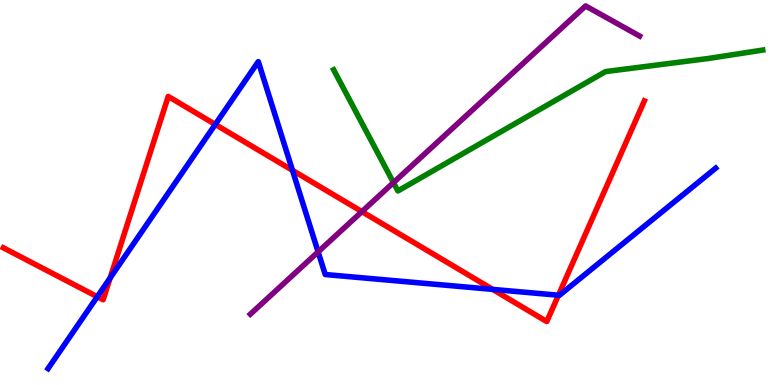[{'lines': ['blue', 'red'], 'intersections': [{'x': 1.26, 'y': 2.29}, {'x': 1.42, 'y': 2.78}, {'x': 2.78, 'y': 6.77}, {'x': 3.77, 'y': 5.58}, {'x': 6.36, 'y': 2.48}, {'x': 7.21, 'y': 2.33}]}, {'lines': ['green', 'red'], 'intersections': []}, {'lines': ['purple', 'red'], 'intersections': [{'x': 4.67, 'y': 4.5}]}, {'lines': ['blue', 'green'], 'intersections': []}, {'lines': ['blue', 'purple'], 'intersections': [{'x': 4.1, 'y': 3.46}]}, {'lines': ['green', 'purple'], 'intersections': [{'x': 5.08, 'y': 5.26}]}]